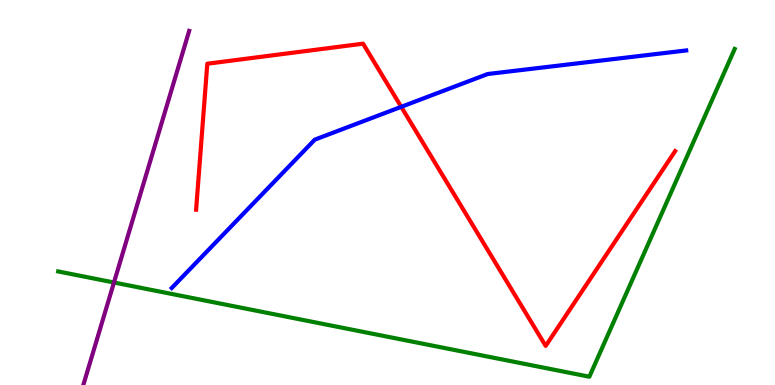[{'lines': ['blue', 'red'], 'intersections': [{'x': 5.18, 'y': 7.22}]}, {'lines': ['green', 'red'], 'intersections': []}, {'lines': ['purple', 'red'], 'intersections': []}, {'lines': ['blue', 'green'], 'intersections': []}, {'lines': ['blue', 'purple'], 'intersections': []}, {'lines': ['green', 'purple'], 'intersections': [{'x': 1.47, 'y': 2.66}]}]